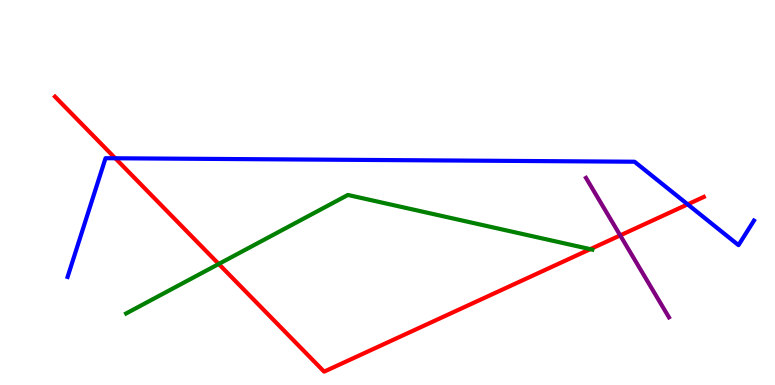[{'lines': ['blue', 'red'], 'intersections': [{'x': 1.49, 'y': 5.89}, {'x': 8.87, 'y': 4.69}]}, {'lines': ['green', 'red'], 'intersections': [{'x': 2.82, 'y': 3.14}, {'x': 7.62, 'y': 3.53}]}, {'lines': ['purple', 'red'], 'intersections': [{'x': 8.0, 'y': 3.89}]}, {'lines': ['blue', 'green'], 'intersections': []}, {'lines': ['blue', 'purple'], 'intersections': []}, {'lines': ['green', 'purple'], 'intersections': []}]